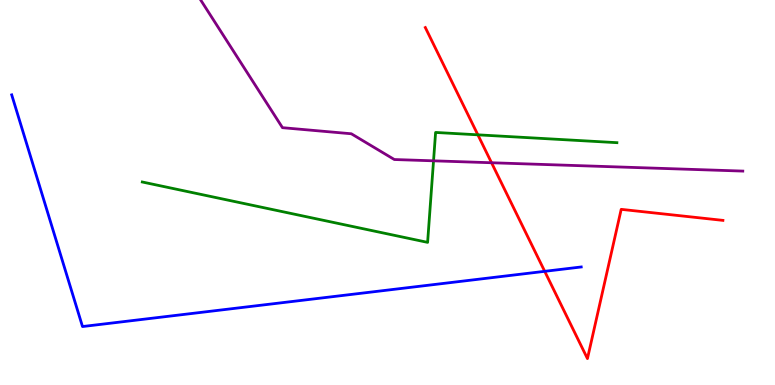[{'lines': ['blue', 'red'], 'intersections': [{'x': 7.03, 'y': 2.95}]}, {'lines': ['green', 'red'], 'intersections': [{'x': 6.17, 'y': 6.5}]}, {'lines': ['purple', 'red'], 'intersections': [{'x': 6.34, 'y': 5.77}]}, {'lines': ['blue', 'green'], 'intersections': []}, {'lines': ['blue', 'purple'], 'intersections': []}, {'lines': ['green', 'purple'], 'intersections': [{'x': 5.59, 'y': 5.82}]}]